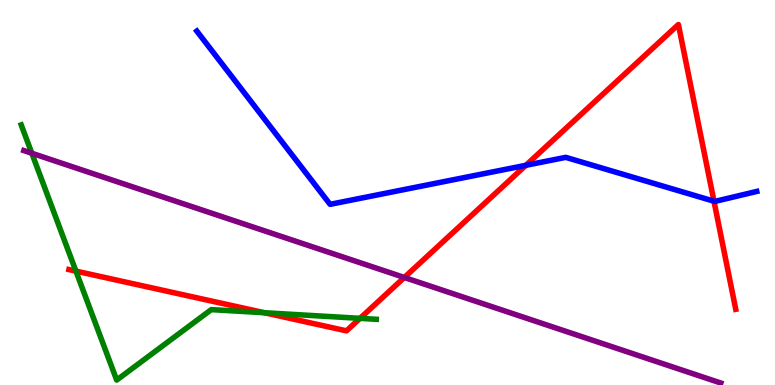[{'lines': ['blue', 'red'], 'intersections': [{'x': 6.79, 'y': 5.71}, {'x': 9.21, 'y': 4.77}]}, {'lines': ['green', 'red'], 'intersections': [{'x': 0.98, 'y': 2.96}, {'x': 3.41, 'y': 1.88}, {'x': 4.65, 'y': 1.73}]}, {'lines': ['purple', 'red'], 'intersections': [{'x': 5.22, 'y': 2.79}]}, {'lines': ['blue', 'green'], 'intersections': []}, {'lines': ['blue', 'purple'], 'intersections': []}, {'lines': ['green', 'purple'], 'intersections': [{'x': 0.411, 'y': 6.02}]}]